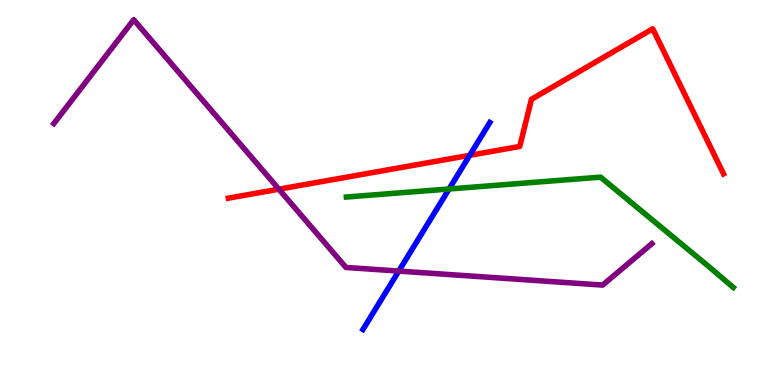[{'lines': ['blue', 'red'], 'intersections': [{'x': 6.06, 'y': 5.97}]}, {'lines': ['green', 'red'], 'intersections': []}, {'lines': ['purple', 'red'], 'intersections': [{'x': 3.6, 'y': 5.09}]}, {'lines': ['blue', 'green'], 'intersections': [{'x': 5.79, 'y': 5.09}]}, {'lines': ['blue', 'purple'], 'intersections': [{'x': 5.15, 'y': 2.96}]}, {'lines': ['green', 'purple'], 'intersections': []}]